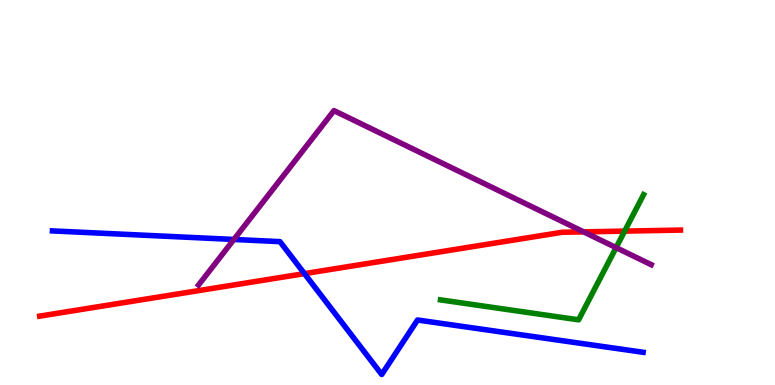[{'lines': ['blue', 'red'], 'intersections': [{'x': 3.93, 'y': 2.89}]}, {'lines': ['green', 'red'], 'intersections': [{'x': 8.06, 'y': 4.0}]}, {'lines': ['purple', 'red'], 'intersections': [{'x': 7.53, 'y': 3.98}]}, {'lines': ['blue', 'green'], 'intersections': []}, {'lines': ['blue', 'purple'], 'intersections': [{'x': 3.02, 'y': 3.78}]}, {'lines': ['green', 'purple'], 'intersections': [{'x': 7.95, 'y': 3.57}]}]